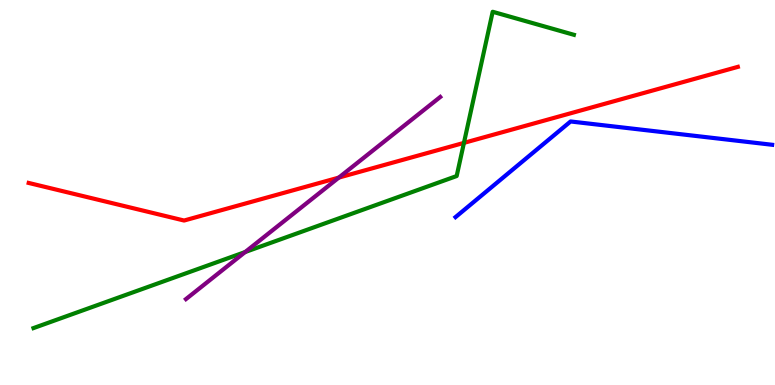[{'lines': ['blue', 'red'], 'intersections': []}, {'lines': ['green', 'red'], 'intersections': [{'x': 5.99, 'y': 6.29}]}, {'lines': ['purple', 'red'], 'intersections': [{'x': 4.37, 'y': 5.39}]}, {'lines': ['blue', 'green'], 'intersections': []}, {'lines': ['blue', 'purple'], 'intersections': []}, {'lines': ['green', 'purple'], 'intersections': [{'x': 3.16, 'y': 3.45}]}]